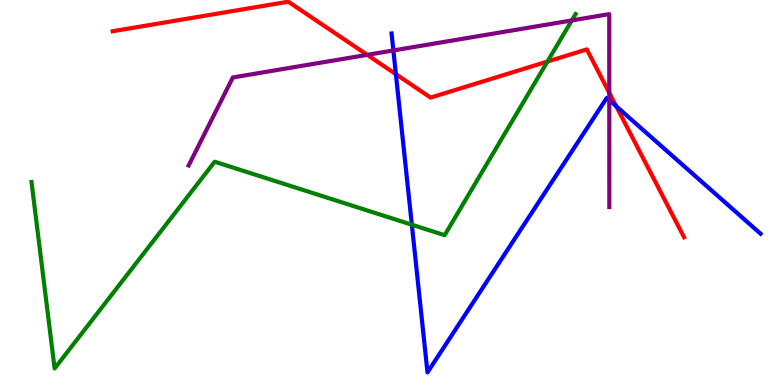[{'lines': ['blue', 'red'], 'intersections': [{'x': 5.11, 'y': 8.07}, {'x': 7.95, 'y': 7.24}]}, {'lines': ['green', 'red'], 'intersections': [{'x': 7.06, 'y': 8.4}]}, {'lines': ['purple', 'red'], 'intersections': [{'x': 4.74, 'y': 8.58}, {'x': 7.86, 'y': 7.59}]}, {'lines': ['blue', 'green'], 'intersections': [{'x': 5.31, 'y': 4.16}]}, {'lines': ['blue', 'purple'], 'intersections': [{'x': 5.08, 'y': 8.69}, {'x': 7.86, 'y': 7.4}]}, {'lines': ['green', 'purple'], 'intersections': [{'x': 7.38, 'y': 9.47}]}]